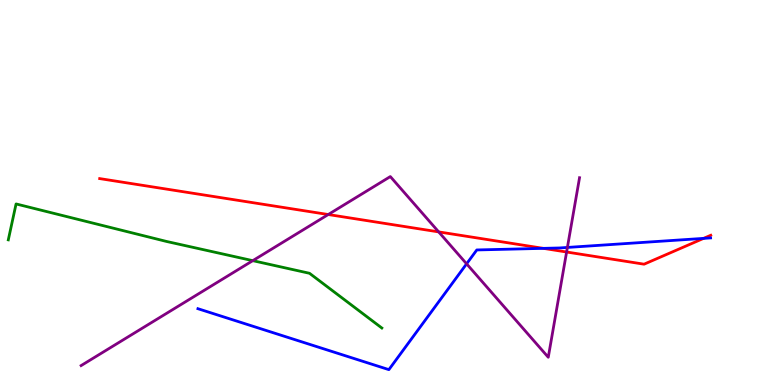[{'lines': ['blue', 'red'], 'intersections': [{'x': 7.01, 'y': 3.55}, {'x': 9.08, 'y': 3.81}]}, {'lines': ['green', 'red'], 'intersections': []}, {'lines': ['purple', 'red'], 'intersections': [{'x': 4.24, 'y': 4.43}, {'x': 5.66, 'y': 3.98}, {'x': 7.31, 'y': 3.45}]}, {'lines': ['blue', 'green'], 'intersections': []}, {'lines': ['blue', 'purple'], 'intersections': [{'x': 6.02, 'y': 3.15}, {'x': 7.32, 'y': 3.57}]}, {'lines': ['green', 'purple'], 'intersections': [{'x': 3.26, 'y': 3.23}]}]